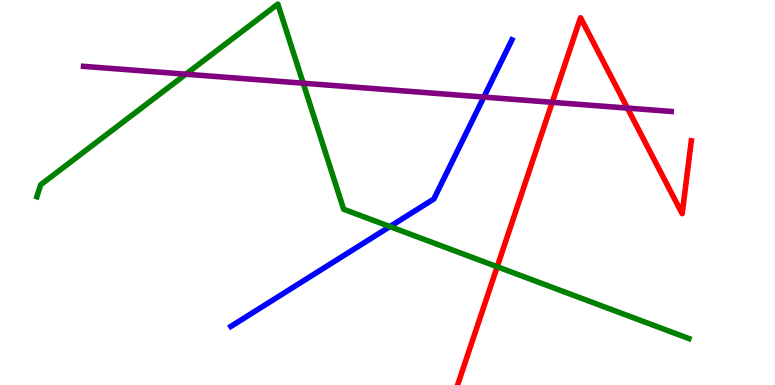[{'lines': ['blue', 'red'], 'intersections': []}, {'lines': ['green', 'red'], 'intersections': [{'x': 6.42, 'y': 3.07}]}, {'lines': ['purple', 'red'], 'intersections': [{'x': 7.13, 'y': 7.34}, {'x': 8.1, 'y': 7.19}]}, {'lines': ['blue', 'green'], 'intersections': [{'x': 5.03, 'y': 4.12}]}, {'lines': ['blue', 'purple'], 'intersections': [{'x': 6.24, 'y': 7.48}]}, {'lines': ['green', 'purple'], 'intersections': [{'x': 2.4, 'y': 8.07}, {'x': 3.91, 'y': 7.84}]}]